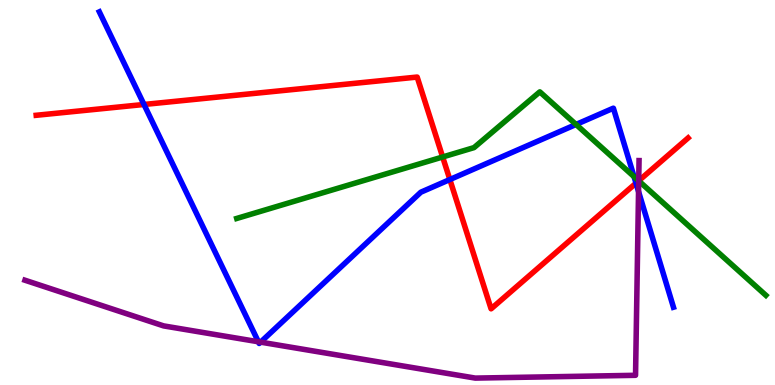[{'lines': ['blue', 'red'], 'intersections': [{'x': 1.86, 'y': 7.29}, {'x': 5.8, 'y': 5.34}, {'x': 8.21, 'y': 5.24}]}, {'lines': ['green', 'red'], 'intersections': [{'x': 5.71, 'y': 5.92}, {'x': 8.24, 'y': 5.3}]}, {'lines': ['purple', 'red'], 'intersections': [{'x': 8.24, 'y': 5.3}]}, {'lines': ['blue', 'green'], 'intersections': [{'x': 7.43, 'y': 6.77}, {'x': 8.18, 'y': 5.41}]}, {'lines': ['blue', 'purple'], 'intersections': [{'x': 3.33, 'y': 1.12}, {'x': 3.36, 'y': 1.11}, {'x': 8.24, 'y': 5.02}]}, {'lines': ['green', 'purple'], 'intersections': [{'x': 8.24, 'y': 5.3}]}]